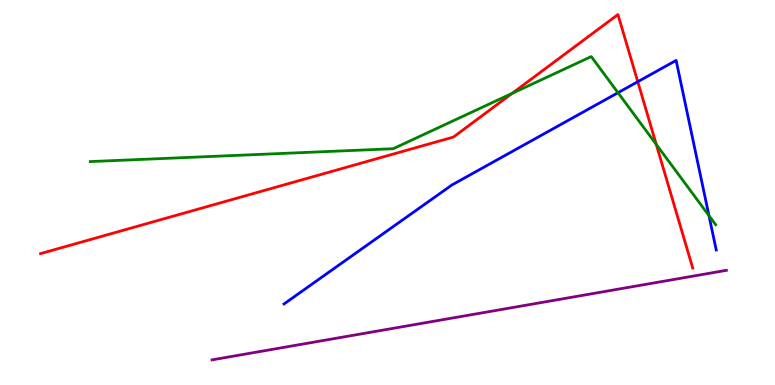[{'lines': ['blue', 'red'], 'intersections': [{'x': 8.23, 'y': 7.88}]}, {'lines': ['green', 'red'], 'intersections': [{'x': 6.61, 'y': 7.57}, {'x': 8.47, 'y': 6.25}]}, {'lines': ['purple', 'red'], 'intersections': []}, {'lines': ['blue', 'green'], 'intersections': [{'x': 7.97, 'y': 7.59}, {'x': 9.15, 'y': 4.4}]}, {'lines': ['blue', 'purple'], 'intersections': []}, {'lines': ['green', 'purple'], 'intersections': []}]